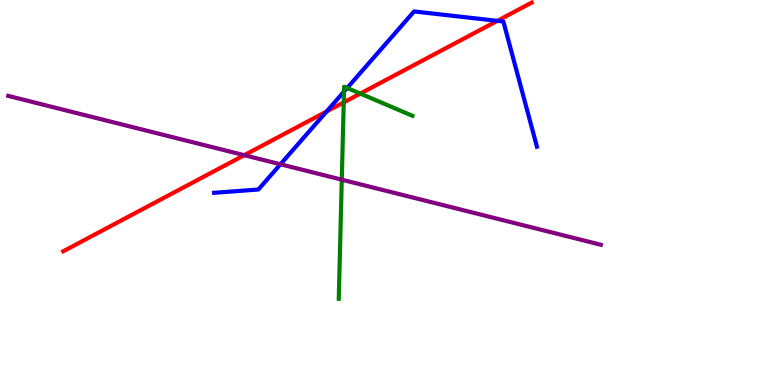[{'lines': ['blue', 'red'], 'intersections': [{'x': 4.21, 'y': 7.1}, {'x': 6.42, 'y': 9.46}]}, {'lines': ['green', 'red'], 'intersections': [{'x': 4.44, 'y': 7.34}, {'x': 4.65, 'y': 7.57}]}, {'lines': ['purple', 'red'], 'intersections': [{'x': 3.15, 'y': 5.97}]}, {'lines': ['blue', 'green'], 'intersections': [{'x': 4.44, 'y': 7.62}, {'x': 4.48, 'y': 7.71}]}, {'lines': ['blue', 'purple'], 'intersections': [{'x': 3.62, 'y': 5.73}]}, {'lines': ['green', 'purple'], 'intersections': [{'x': 4.41, 'y': 5.33}]}]